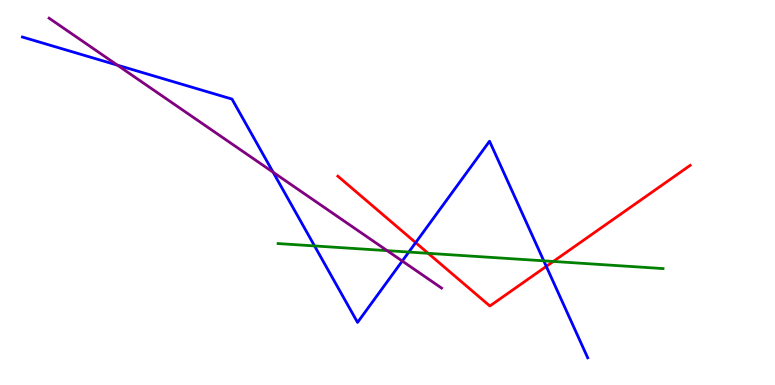[{'lines': ['blue', 'red'], 'intersections': [{'x': 5.36, 'y': 3.7}, {'x': 7.05, 'y': 3.08}]}, {'lines': ['green', 'red'], 'intersections': [{'x': 5.52, 'y': 3.42}, {'x': 7.14, 'y': 3.21}]}, {'lines': ['purple', 'red'], 'intersections': []}, {'lines': ['blue', 'green'], 'intersections': [{'x': 4.06, 'y': 3.61}, {'x': 5.27, 'y': 3.45}, {'x': 7.02, 'y': 3.23}]}, {'lines': ['blue', 'purple'], 'intersections': [{'x': 1.51, 'y': 8.31}, {'x': 3.52, 'y': 5.53}, {'x': 5.19, 'y': 3.22}]}, {'lines': ['green', 'purple'], 'intersections': [{'x': 5.0, 'y': 3.49}]}]